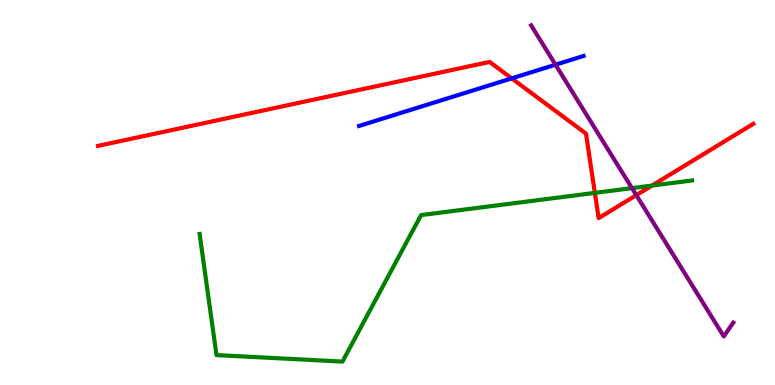[{'lines': ['blue', 'red'], 'intersections': [{'x': 6.6, 'y': 7.96}]}, {'lines': ['green', 'red'], 'intersections': [{'x': 7.68, 'y': 4.99}, {'x': 8.41, 'y': 5.18}]}, {'lines': ['purple', 'red'], 'intersections': [{'x': 8.21, 'y': 4.93}]}, {'lines': ['blue', 'green'], 'intersections': []}, {'lines': ['blue', 'purple'], 'intersections': [{'x': 7.17, 'y': 8.32}]}, {'lines': ['green', 'purple'], 'intersections': [{'x': 8.15, 'y': 5.11}]}]